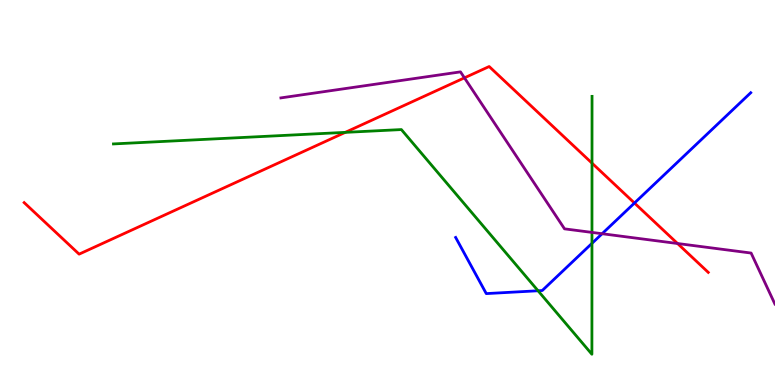[{'lines': ['blue', 'red'], 'intersections': [{'x': 8.19, 'y': 4.73}]}, {'lines': ['green', 'red'], 'intersections': [{'x': 4.46, 'y': 6.56}, {'x': 7.64, 'y': 5.76}]}, {'lines': ['purple', 'red'], 'intersections': [{'x': 5.99, 'y': 7.98}, {'x': 8.74, 'y': 3.68}]}, {'lines': ['blue', 'green'], 'intersections': [{'x': 6.94, 'y': 2.45}, {'x': 7.64, 'y': 3.68}]}, {'lines': ['blue', 'purple'], 'intersections': [{'x': 7.77, 'y': 3.93}]}, {'lines': ['green', 'purple'], 'intersections': [{'x': 7.64, 'y': 3.96}]}]